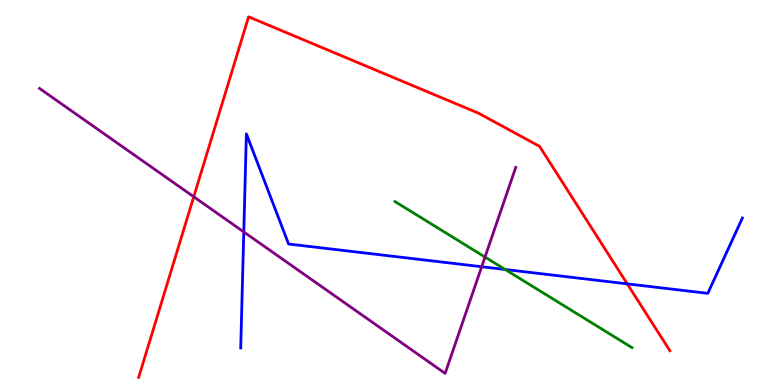[{'lines': ['blue', 'red'], 'intersections': [{'x': 8.09, 'y': 2.63}]}, {'lines': ['green', 'red'], 'intersections': []}, {'lines': ['purple', 'red'], 'intersections': [{'x': 2.5, 'y': 4.89}]}, {'lines': ['blue', 'green'], 'intersections': [{'x': 6.52, 'y': 3.0}]}, {'lines': ['blue', 'purple'], 'intersections': [{'x': 3.15, 'y': 3.98}, {'x': 6.22, 'y': 3.07}]}, {'lines': ['green', 'purple'], 'intersections': [{'x': 6.26, 'y': 3.32}]}]